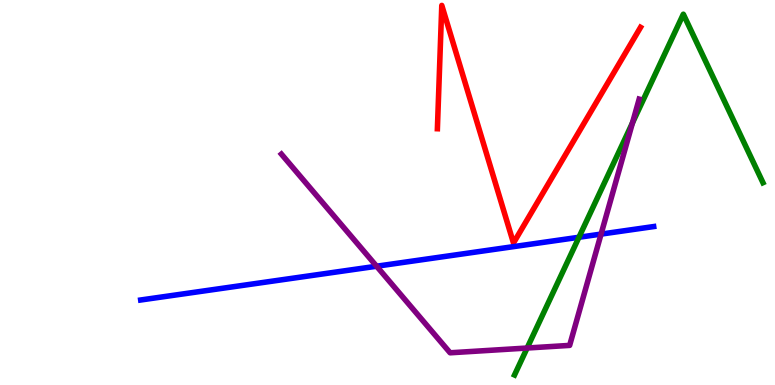[{'lines': ['blue', 'red'], 'intersections': []}, {'lines': ['green', 'red'], 'intersections': []}, {'lines': ['purple', 'red'], 'intersections': []}, {'lines': ['blue', 'green'], 'intersections': [{'x': 7.47, 'y': 3.84}]}, {'lines': ['blue', 'purple'], 'intersections': [{'x': 4.86, 'y': 3.09}, {'x': 7.76, 'y': 3.92}]}, {'lines': ['green', 'purple'], 'intersections': [{'x': 6.8, 'y': 0.96}, {'x': 8.16, 'y': 6.81}]}]